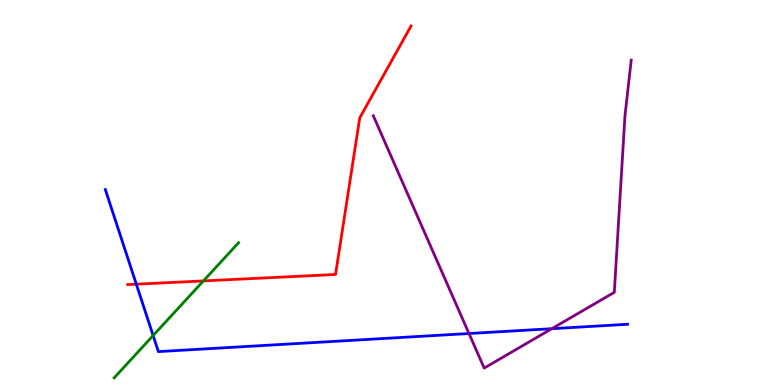[{'lines': ['blue', 'red'], 'intersections': [{'x': 1.76, 'y': 2.62}]}, {'lines': ['green', 'red'], 'intersections': [{'x': 2.62, 'y': 2.7}]}, {'lines': ['purple', 'red'], 'intersections': []}, {'lines': ['blue', 'green'], 'intersections': [{'x': 1.98, 'y': 1.28}]}, {'lines': ['blue', 'purple'], 'intersections': [{'x': 6.05, 'y': 1.34}, {'x': 7.12, 'y': 1.46}]}, {'lines': ['green', 'purple'], 'intersections': []}]